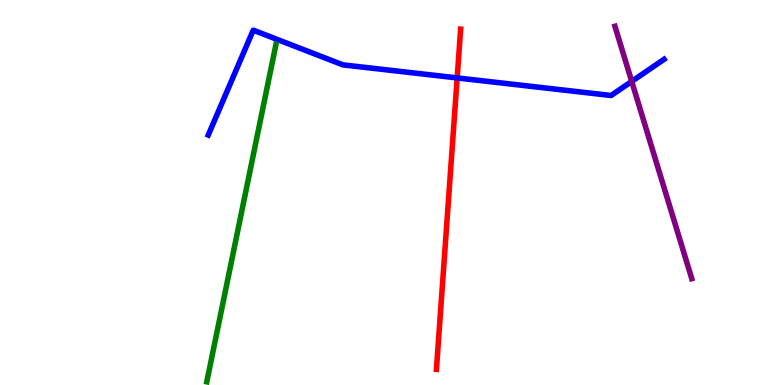[{'lines': ['blue', 'red'], 'intersections': [{'x': 5.9, 'y': 7.98}]}, {'lines': ['green', 'red'], 'intersections': []}, {'lines': ['purple', 'red'], 'intersections': []}, {'lines': ['blue', 'green'], 'intersections': []}, {'lines': ['blue', 'purple'], 'intersections': [{'x': 8.15, 'y': 7.89}]}, {'lines': ['green', 'purple'], 'intersections': []}]